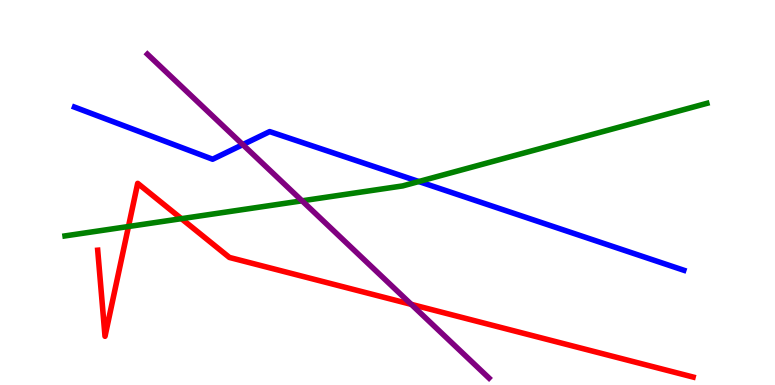[{'lines': ['blue', 'red'], 'intersections': []}, {'lines': ['green', 'red'], 'intersections': [{'x': 1.66, 'y': 4.12}, {'x': 2.34, 'y': 4.32}]}, {'lines': ['purple', 'red'], 'intersections': [{'x': 5.31, 'y': 2.09}]}, {'lines': ['blue', 'green'], 'intersections': [{'x': 5.4, 'y': 5.28}]}, {'lines': ['blue', 'purple'], 'intersections': [{'x': 3.13, 'y': 6.24}]}, {'lines': ['green', 'purple'], 'intersections': [{'x': 3.9, 'y': 4.78}]}]